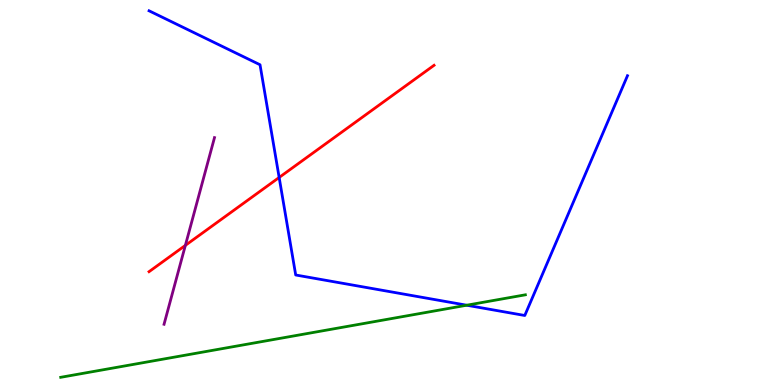[{'lines': ['blue', 'red'], 'intersections': [{'x': 3.6, 'y': 5.39}]}, {'lines': ['green', 'red'], 'intersections': []}, {'lines': ['purple', 'red'], 'intersections': [{'x': 2.39, 'y': 3.63}]}, {'lines': ['blue', 'green'], 'intersections': [{'x': 6.02, 'y': 2.07}]}, {'lines': ['blue', 'purple'], 'intersections': []}, {'lines': ['green', 'purple'], 'intersections': []}]